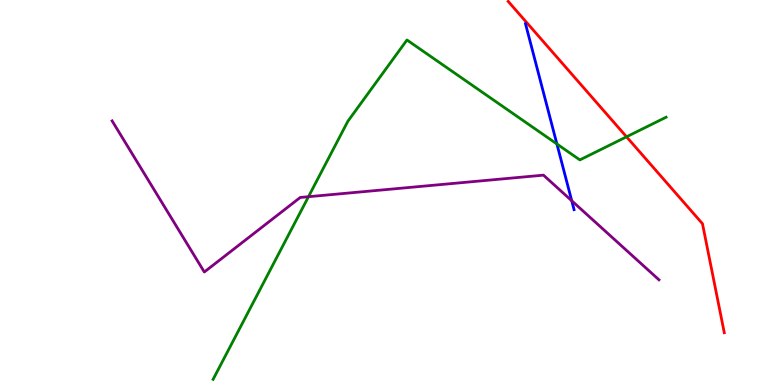[{'lines': ['blue', 'red'], 'intersections': []}, {'lines': ['green', 'red'], 'intersections': [{'x': 8.08, 'y': 6.45}]}, {'lines': ['purple', 'red'], 'intersections': []}, {'lines': ['blue', 'green'], 'intersections': [{'x': 7.19, 'y': 6.26}]}, {'lines': ['blue', 'purple'], 'intersections': [{'x': 7.38, 'y': 4.79}]}, {'lines': ['green', 'purple'], 'intersections': [{'x': 3.98, 'y': 4.89}]}]